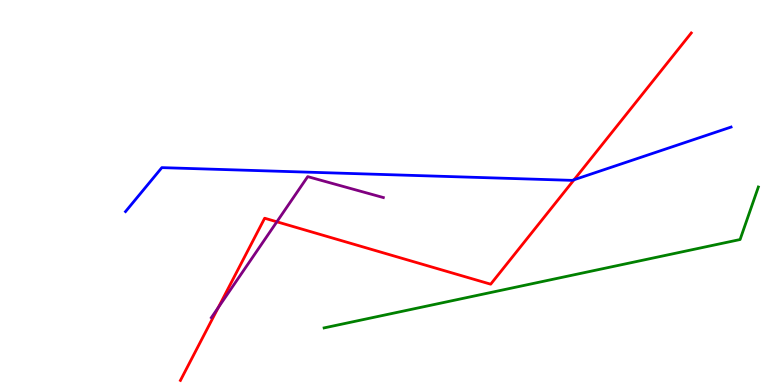[{'lines': ['blue', 'red'], 'intersections': [{'x': 7.41, 'y': 5.33}]}, {'lines': ['green', 'red'], 'intersections': []}, {'lines': ['purple', 'red'], 'intersections': [{'x': 2.82, 'y': 2.01}, {'x': 3.57, 'y': 4.24}]}, {'lines': ['blue', 'green'], 'intersections': []}, {'lines': ['blue', 'purple'], 'intersections': []}, {'lines': ['green', 'purple'], 'intersections': []}]